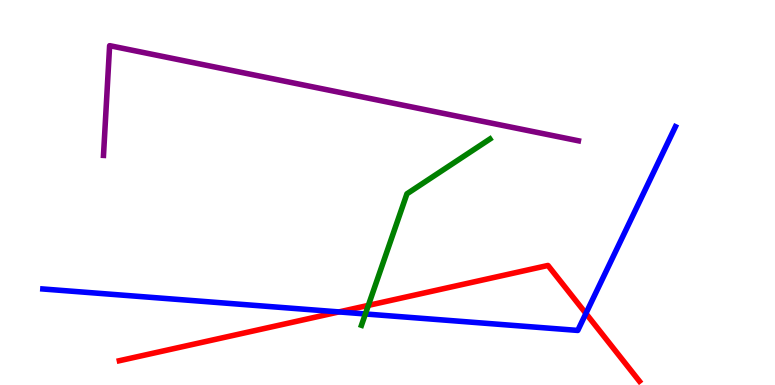[{'lines': ['blue', 'red'], 'intersections': [{'x': 4.37, 'y': 1.9}, {'x': 7.56, 'y': 1.86}]}, {'lines': ['green', 'red'], 'intersections': [{'x': 4.75, 'y': 2.07}]}, {'lines': ['purple', 'red'], 'intersections': []}, {'lines': ['blue', 'green'], 'intersections': [{'x': 4.71, 'y': 1.85}]}, {'lines': ['blue', 'purple'], 'intersections': []}, {'lines': ['green', 'purple'], 'intersections': []}]